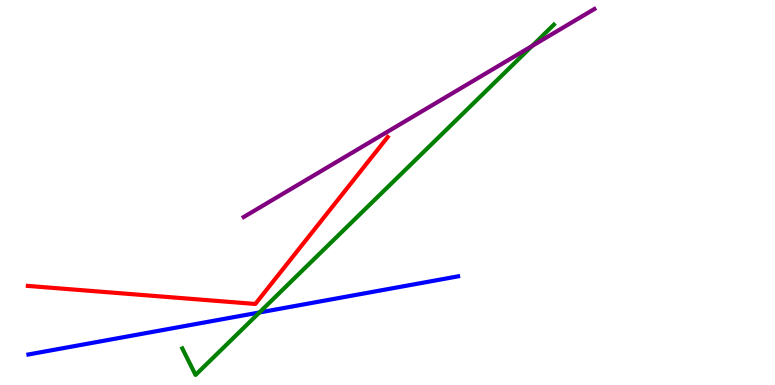[{'lines': ['blue', 'red'], 'intersections': []}, {'lines': ['green', 'red'], 'intersections': []}, {'lines': ['purple', 'red'], 'intersections': []}, {'lines': ['blue', 'green'], 'intersections': [{'x': 3.35, 'y': 1.88}]}, {'lines': ['blue', 'purple'], 'intersections': []}, {'lines': ['green', 'purple'], 'intersections': [{'x': 6.87, 'y': 8.81}]}]